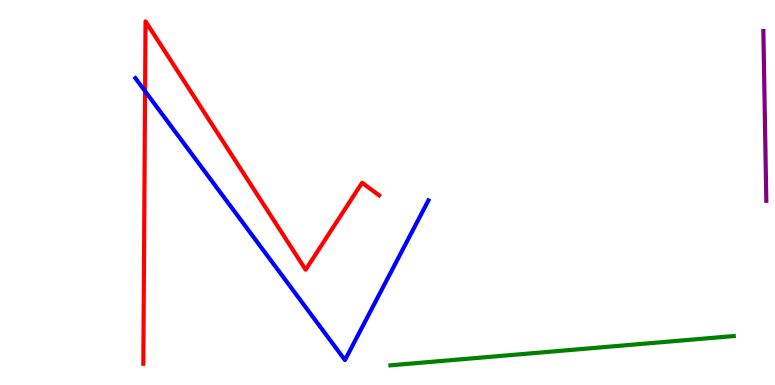[{'lines': ['blue', 'red'], 'intersections': [{'x': 1.87, 'y': 7.63}]}, {'lines': ['green', 'red'], 'intersections': []}, {'lines': ['purple', 'red'], 'intersections': []}, {'lines': ['blue', 'green'], 'intersections': []}, {'lines': ['blue', 'purple'], 'intersections': []}, {'lines': ['green', 'purple'], 'intersections': []}]